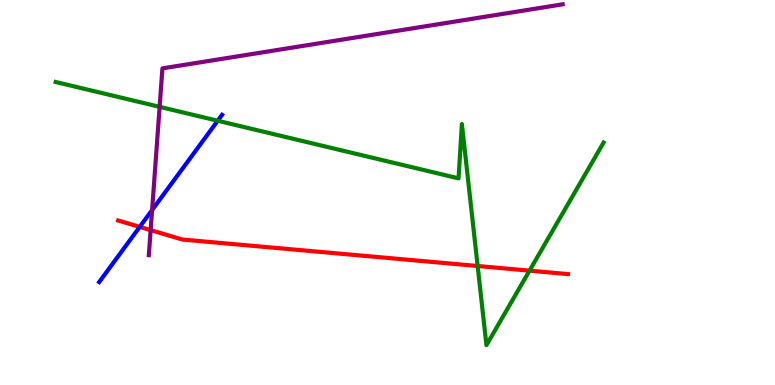[{'lines': ['blue', 'red'], 'intersections': [{'x': 1.8, 'y': 4.11}]}, {'lines': ['green', 'red'], 'intersections': [{'x': 6.16, 'y': 3.09}, {'x': 6.83, 'y': 2.97}]}, {'lines': ['purple', 'red'], 'intersections': [{'x': 1.94, 'y': 4.02}]}, {'lines': ['blue', 'green'], 'intersections': [{'x': 2.81, 'y': 6.86}]}, {'lines': ['blue', 'purple'], 'intersections': [{'x': 1.96, 'y': 4.54}]}, {'lines': ['green', 'purple'], 'intersections': [{'x': 2.06, 'y': 7.22}]}]